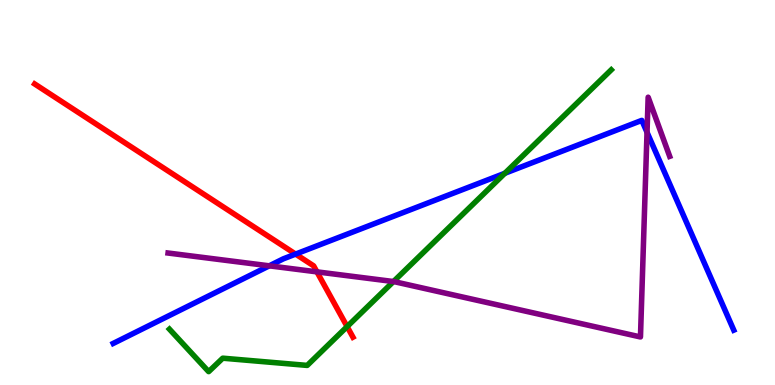[{'lines': ['blue', 'red'], 'intersections': [{'x': 3.81, 'y': 3.4}]}, {'lines': ['green', 'red'], 'intersections': [{'x': 4.48, 'y': 1.52}]}, {'lines': ['purple', 'red'], 'intersections': [{'x': 4.09, 'y': 2.94}]}, {'lines': ['blue', 'green'], 'intersections': [{'x': 6.51, 'y': 5.5}]}, {'lines': ['blue', 'purple'], 'intersections': [{'x': 3.47, 'y': 3.1}, {'x': 8.35, 'y': 6.56}]}, {'lines': ['green', 'purple'], 'intersections': [{'x': 5.08, 'y': 2.69}]}]